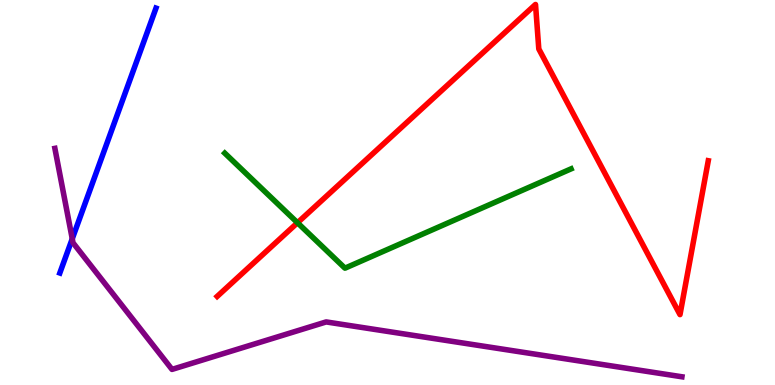[{'lines': ['blue', 'red'], 'intersections': []}, {'lines': ['green', 'red'], 'intersections': [{'x': 3.84, 'y': 4.21}]}, {'lines': ['purple', 'red'], 'intersections': []}, {'lines': ['blue', 'green'], 'intersections': []}, {'lines': ['blue', 'purple'], 'intersections': [{'x': 0.932, 'y': 3.8}]}, {'lines': ['green', 'purple'], 'intersections': []}]